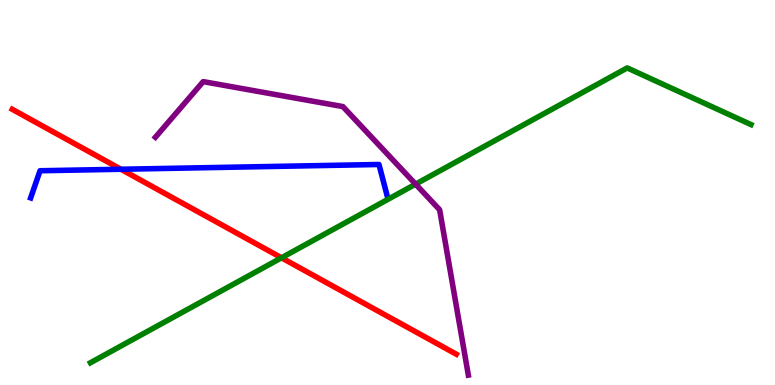[{'lines': ['blue', 'red'], 'intersections': [{'x': 1.56, 'y': 5.6}]}, {'lines': ['green', 'red'], 'intersections': [{'x': 3.63, 'y': 3.3}]}, {'lines': ['purple', 'red'], 'intersections': []}, {'lines': ['blue', 'green'], 'intersections': []}, {'lines': ['blue', 'purple'], 'intersections': []}, {'lines': ['green', 'purple'], 'intersections': [{'x': 5.36, 'y': 5.22}]}]